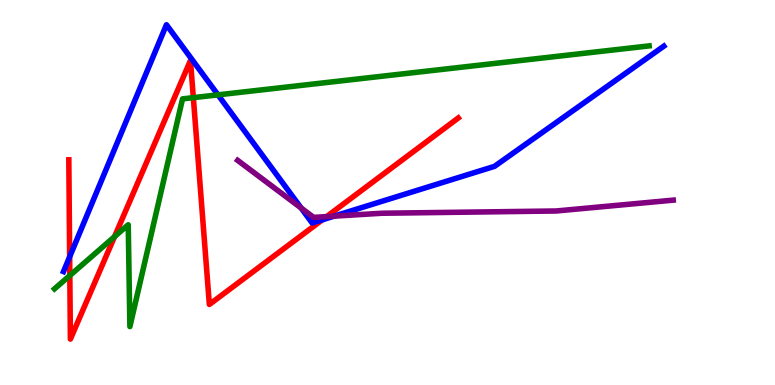[{'lines': ['blue', 'red'], 'intersections': [{'x': 0.899, 'y': 3.33}, {'x': 4.16, 'y': 4.29}]}, {'lines': ['green', 'red'], 'intersections': [{'x': 0.901, 'y': 2.84}, {'x': 1.48, 'y': 3.85}, {'x': 2.49, 'y': 7.46}]}, {'lines': ['purple', 'red'], 'intersections': [{'x': 4.21, 'y': 4.37}]}, {'lines': ['blue', 'green'], 'intersections': [{'x': 2.81, 'y': 7.54}]}, {'lines': ['blue', 'purple'], 'intersections': [{'x': 3.89, 'y': 4.6}, {'x': 4.31, 'y': 4.39}]}, {'lines': ['green', 'purple'], 'intersections': []}]